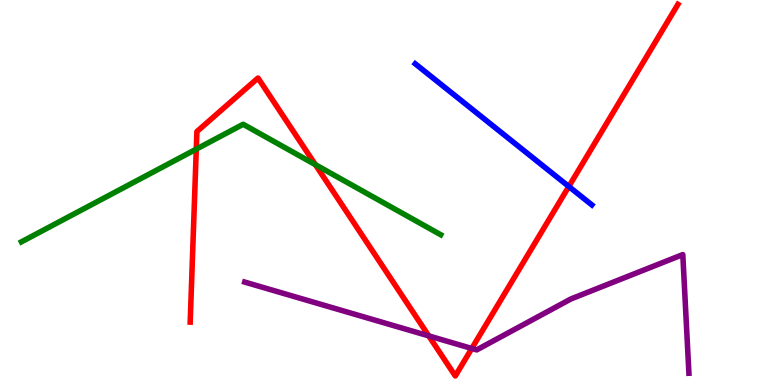[{'lines': ['blue', 'red'], 'intersections': [{'x': 7.34, 'y': 5.16}]}, {'lines': ['green', 'red'], 'intersections': [{'x': 2.53, 'y': 6.13}, {'x': 4.07, 'y': 5.72}]}, {'lines': ['purple', 'red'], 'intersections': [{'x': 5.53, 'y': 1.28}, {'x': 6.09, 'y': 0.949}]}, {'lines': ['blue', 'green'], 'intersections': []}, {'lines': ['blue', 'purple'], 'intersections': []}, {'lines': ['green', 'purple'], 'intersections': []}]